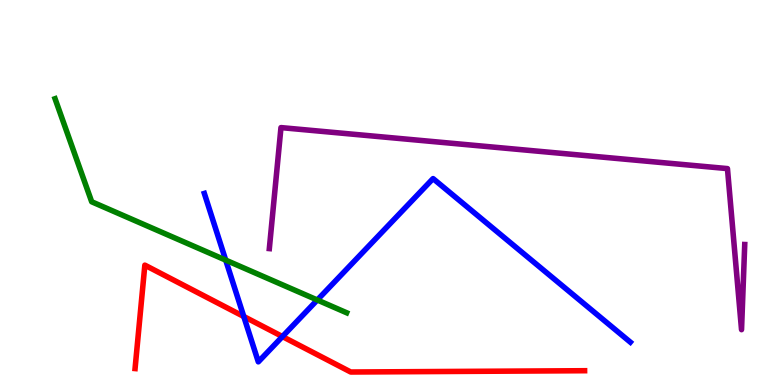[{'lines': ['blue', 'red'], 'intersections': [{'x': 3.15, 'y': 1.78}, {'x': 3.64, 'y': 1.26}]}, {'lines': ['green', 'red'], 'intersections': []}, {'lines': ['purple', 'red'], 'intersections': []}, {'lines': ['blue', 'green'], 'intersections': [{'x': 2.91, 'y': 3.24}, {'x': 4.09, 'y': 2.21}]}, {'lines': ['blue', 'purple'], 'intersections': []}, {'lines': ['green', 'purple'], 'intersections': []}]